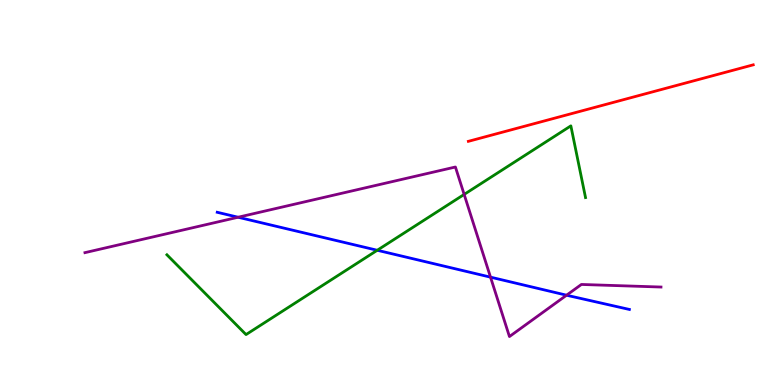[{'lines': ['blue', 'red'], 'intersections': []}, {'lines': ['green', 'red'], 'intersections': []}, {'lines': ['purple', 'red'], 'intersections': []}, {'lines': ['blue', 'green'], 'intersections': [{'x': 4.87, 'y': 3.5}]}, {'lines': ['blue', 'purple'], 'intersections': [{'x': 3.07, 'y': 4.36}, {'x': 6.33, 'y': 2.8}, {'x': 7.31, 'y': 2.33}]}, {'lines': ['green', 'purple'], 'intersections': [{'x': 5.99, 'y': 4.95}]}]